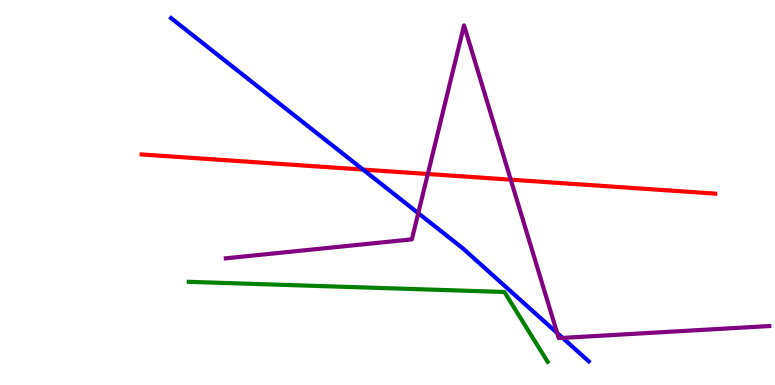[{'lines': ['blue', 'red'], 'intersections': [{'x': 4.68, 'y': 5.6}]}, {'lines': ['green', 'red'], 'intersections': []}, {'lines': ['purple', 'red'], 'intersections': [{'x': 5.52, 'y': 5.48}, {'x': 6.59, 'y': 5.33}]}, {'lines': ['blue', 'green'], 'intersections': []}, {'lines': ['blue', 'purple'], 'intersections': [{'x': 5.4, 'y': 4.46}, {'x': 7.19, 'y': 1.35}, {'x': 7.26, 'y': 1.22}]}, {'lines': ['green', 'purple'], 'intersections': []}]